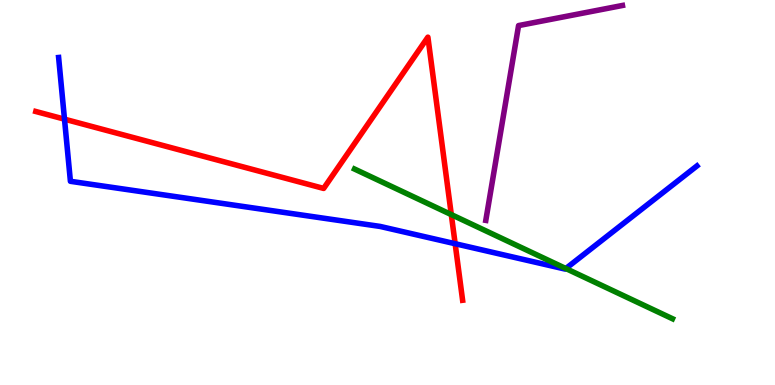[{'lines': ['blue', 'red'], 'intersections': [{'x': 0.832, 'y': 6.9}, {'x': 5.87, 'y': 3.67}]}, {'lines': ['green', 'red'], 'intersections': [{'x': 5.82, 'y': 4.43}]}, {'lines': ['purple', 'red'], 'intersections': []}, {'lines': ['blue', 'green'], 'intersections': [{'x': 7.3, 'y': 3.03}]}, {'lines': ['blue', 'purple'], 'intersections': []}, {'lines': ['green', 'purple'], 'intersections': []}]